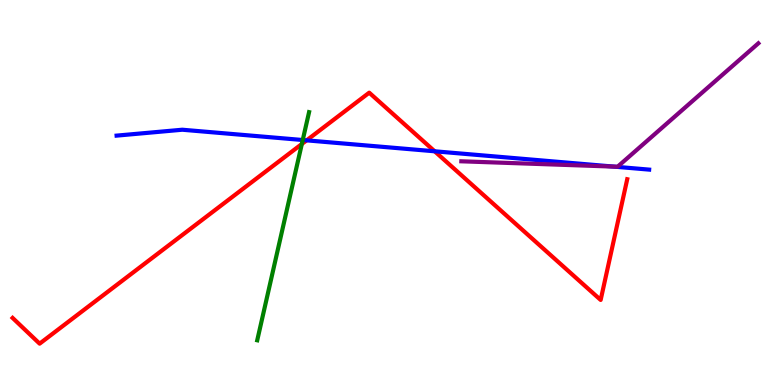[{'lines': ['blue', 'red'], 'intersections': [{'x': 3.96, 'y': 6.35}, {'x': 5.61, 'y': 6.07}]}, {'lines': ['green', 'red'], 'intersections': [{'x': 3.89, 'y': 6.26}]}, {'lines': ['purple', 'red'], 'intersections': []}, {'lines': ['blue', 'green'], 'intersections': [{'x': 3.91, 'y': 6.36}]}, {'lines': ['blue', 'purple'], 'intersections': [{'x': 7.92, 'y': 5.67}]}, {'lines': ['green', 'purple'], 'intersections': []}]